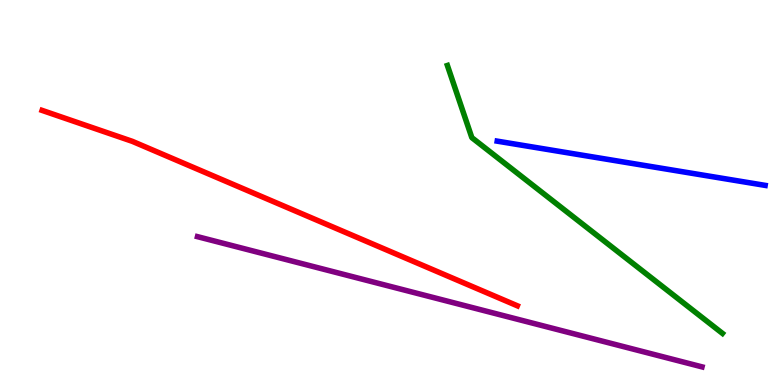[{'lines': ['blue', 'red'], 'intersections': []}, {'lines': ['green', 'red'], 'intersections': []}, {'lines': ['purple', 'red'], 'intersections': []}, {'lines': ['blue', 'green'], 'intersections': []}, {'lines': ['blue', 'purple'], 'intersections': []}, {'lines': ['green', 'purple'], 'intersections': []}]